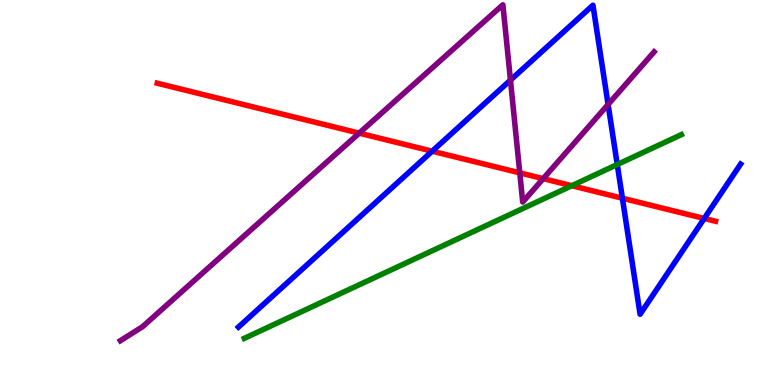[{'lines': ['blue', 'red'], 'intersections': [{'x': 5.58, 'y': 6.07}, {'x': 8.03, 'y': 4.85}, {'x': 9.09, 'y': 4.33}]}, {'lines': ['green', 'red'], 'intersections': [{'x': 7.38, 'y': 5.18}]}, {'lines': ['purple', 'red'], 'intersections': [{'x': 4.63, 'y': 6.54}, {'x': 6.71, 'y': 5.51}, {'x': 7.01, 'y': 5.36}]}, {'lines': ['blue', 'green'], 'intersections': [{'x': 7.96, 'y': 5.73}]}, {'lines': ['blue', 'purple'], 'intersections': [{'x': 6.59, 'y': 7.92}, {'x': 7.85, 'y': 7.29}]}, {'lines': ['green', 'purple'], 'intersections': []}]